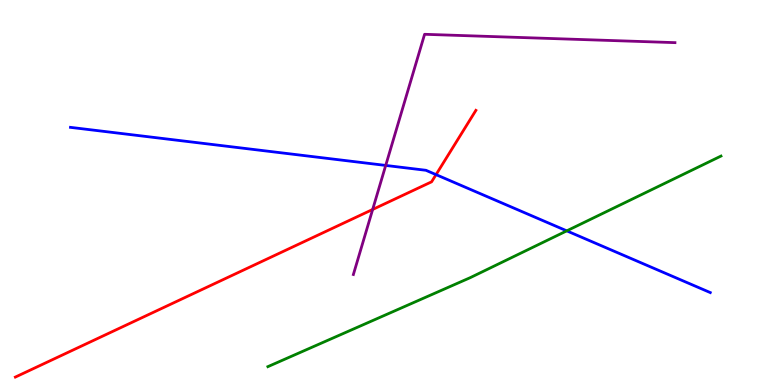[{'lines': ['blue', 'red'], 'intersections': [{'x': 5.63, 'y': 5.46}]}, {'lines': ['green', 'red'], 'intersections': []}, {'lines': ['purple', 'red'], 'intersections': [{'x': 4.81, 'y': 4.56}]}, {'lines': ['blue', 'green'], 'intersections': [{'x': 7.31, 'y': 4.0}]}, {'lines': ['blue', 'purple'], 'intersections': [{'x': 4.98, 'y': 5.7}]}, {'lines': ['green', 'purple'], 'intersections': []}]